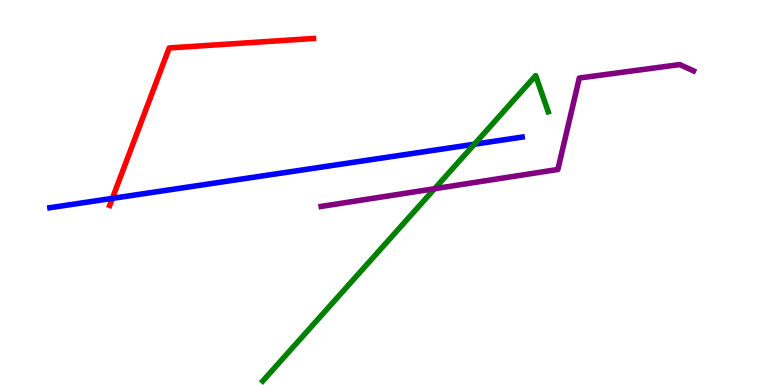[{'lines': ['blue', 'red'], 'intersections': [{'x': 1.45, 'y': 4.85}]}, {'lines': ['green', 'red'], 'intersections': []}, {'lines': ['purple', 'red'], 'intersections': []}, {'lines': ['blue', 'green'], 'intersections': [{'x': 6.12, 'y': 6.25}]}, {'lines': ['blue', 'purple'], 'intersections': []}, {'lines': ['green', 'purple'], 'intersections': [{'x': 5.61, 'y': 5.1}]}]